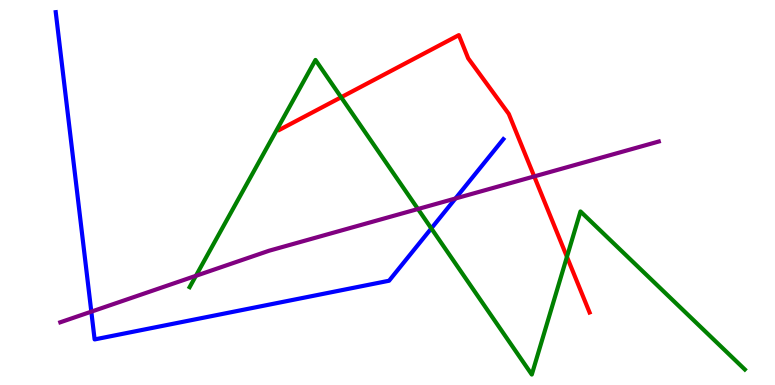[{'lines': ['blue', 'red'], 'intersections': []}, {'lines': ['green', 'red'], 'intersections': [{'x': 4.4, 'y': 7.47}, {'x': 7.32, 'y': 3.33}]}, {'lines': ['purple', 'red'], 'intersections': [{'x': 6.89, 'y': 5.42}]}, {'lines': ['blue', 'green'], 'intersections': [{'x': 5.57, 'y': 4.07}]}, {'lines': ['blue', 'purple'], 'intersections': [{'x': 1.18, 'y': 1.91}, {'x': 5.88, 'y': 4.84}]}, {'lines': ['green', 'purple'], 'intersections': [{'x': 2.53, 'y': 2.84}, {'x': 5.39, 'y': 4.57}]}]